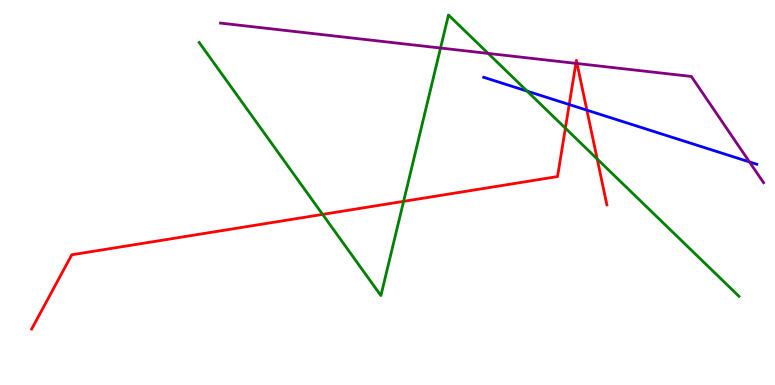[{'lines': ['blue', 'red'], 'intersections': [{'x': 7.34, 'y': 7.29}, {'x': 7.57, 'y': 7.14}]}, {'lines': ['green', 'red'], 'intersections': [{'x': 4.16, 'y': 4.43}, {'x': 5.21, 'y': 4.77}, {'x': 7.3, 'y': 6.67}, {'x': 7.71, 'y': 5.87}]}, {'lines': ['purple', 'red'], 'intersections': [{'x': 7.43, 'y': 8.35}, {'x': 7.45, 'y': 8.35}]}, {'lines': ['blue', 'green'], 'intersections': [{'x': 6.8, 'y': 7.63}]}, {'lines': ['blue', 'purple'], 'intersections': [{'x': 9.67, 'y': 5.79}]}, {'lines': ['green', 'purple'], 'intersections': [{'x': 5.68, 'y': 8.75}, {'x': 6.3, 'y': 8.61}]}]